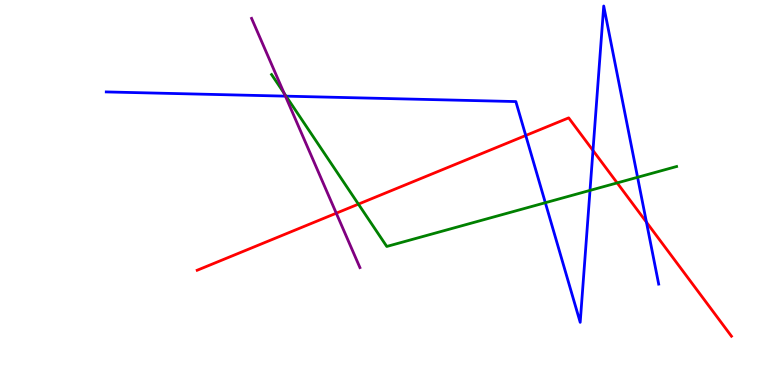[{'lines': ['blue', 'red'], 'intersections': [{'x': 6.78, 'y': 6.48}, {'x': 7.65, 'y': 6.09}, {'x': 8.34, 'y': 4.23}]}, {'lines': ['green', 'red'], 'intersections': [{'x': 4.62, 'y': 4.7}, {'x': 7.96, 'y': 5.25}]}, {'lines': ['purple', 'red'], 'intersections': [{'x': 4.34, 'y': 4.46}]}, {'lines': ['blue', 'green'], 'intersections': [{'x': 3.69, 'y': 7.5}, {'x': 7.04, 'y': 4.73}, {'x': 7.61, 'y': 5.05}, {'x': 8.23, 'y': 5.4}]}, {'lines': ['blue', 'purple'], 'intersections': [{'x': 3.68, 'y': 7.5}]}, {'lines': ['green', 'purple'], 'intersections': [{'x': 3.67, 'y': 7.58}]}]